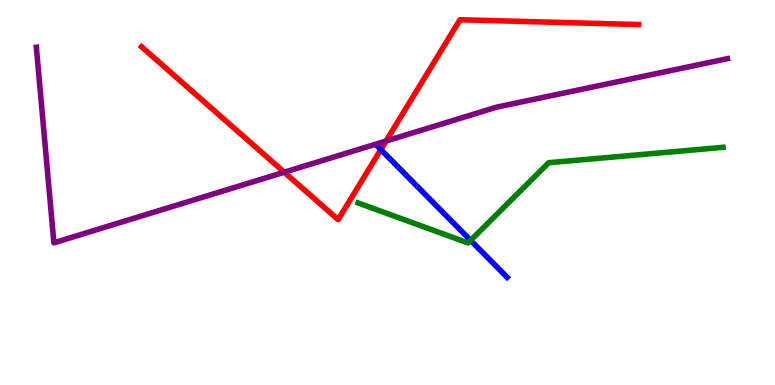[{'lines': ['blue', 'red'], 'intersections': [{'x': 4.91, 'y': 6.11}]}, {'lines': ['green', 'red'], 'intersections': []}, {'lines': ['purple', 'red'], 'intersections': [{'x': 3.67, 'y': 5.53}, {'x': 4.98, 'y': 6.34}]}, {'lines': ['blue', 'green'], 'intersections': [{'x': 6.07, 'y': 3.76}]}, {'lines': ['blue', 'purple'], 'intersections': []}, {'lines': ['green', 'purple'], 'intersections': []}]